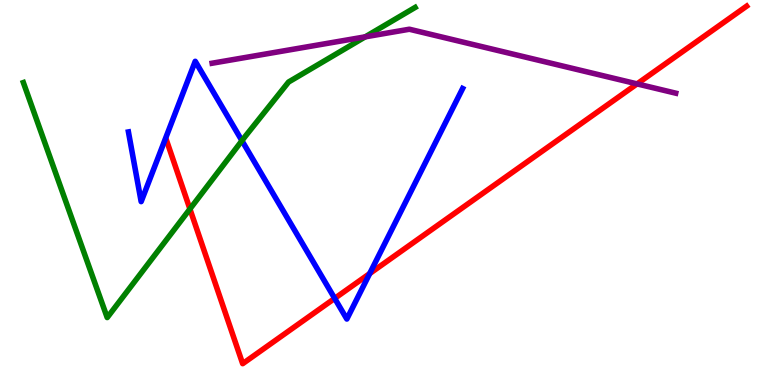[{'lines': ['blue', 'red'], 'intersections': [{'x': 4.32, 'y': 2.25}, {'x': 4.77, 'y': 2.89}]}, {'lines': ['green', 'red'], 'intersections': [{'x': 2.45, 'y': 4.57}]}, {'lines': ['purple', 'red'], 'intersections': [{'x': 8.22, 'y': 7.82}]}, {'lines': ['blue', 'green'], 'intersections': [{'x': 3.12, 'y': 6.35}]}, {'lines': ['blue', 'purple'], 'intersections': []}, {'lines': ['green', 'purple'], 'intersections': [{'x': 4.71, 'y': 9.04}]}]